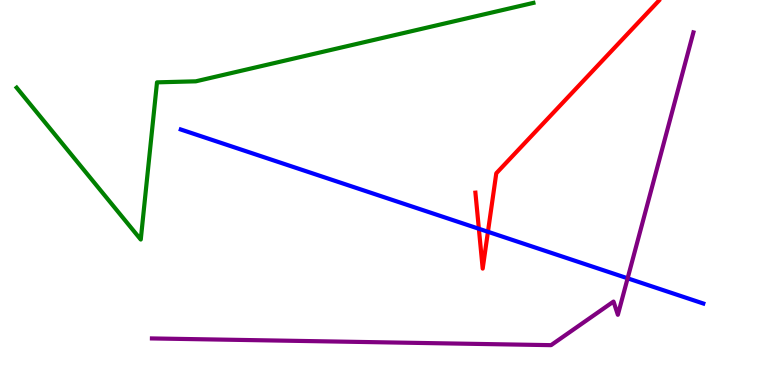[{'lines': ['blue', 'red'], 'intersections': [{'x': 6.18, 'y': 4.06}, {'x': 6.3, 'y': 3.98}]}, {'lines': ['green', 'red'], 'intersections': []}, {'lines': ['purple', 'red'], 'intersections': []}, {'lines': ['blue', 'green'], 'intersections': []}, {'lines': ['blue', 'purple'], 'intersections': [{'x': 8.1, 'y': 2.77}]}, {'lines': ['green', 'purple'], 'intersections': []}]